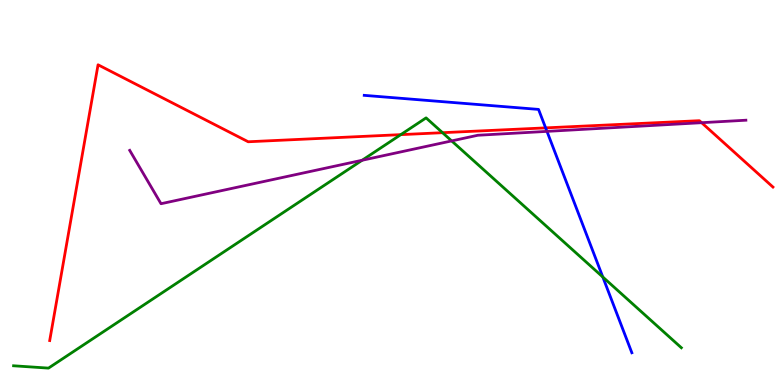[{'lines': ['blue', 'red'], 'intersections': [{'x': 7.04, 'y': 6.68}]}, {'lines': ['green', 'red'], 'intersections': [{'x': 5.17, 'y': 6.5}, {'x': 5.71, 'y': 6.55}]}, {'lines': ['purple', 'red'], 'intersections': [{'x': 9.05, 'y': 6.81}]}, {'lines': ['blue', 'green'], 'intersections': [{'x': 7.78, 'y': 2.8}]}, {'lines': ['blue', 'purple'], 'intersections': [{'x': 7.06, 'y': 6.59}]}, {'lines': ['green', 'purple'], 'intersections': [{'x': 4.67, 'y': 5.84}, {'x': 5.83, 'y': 6.34}]}]